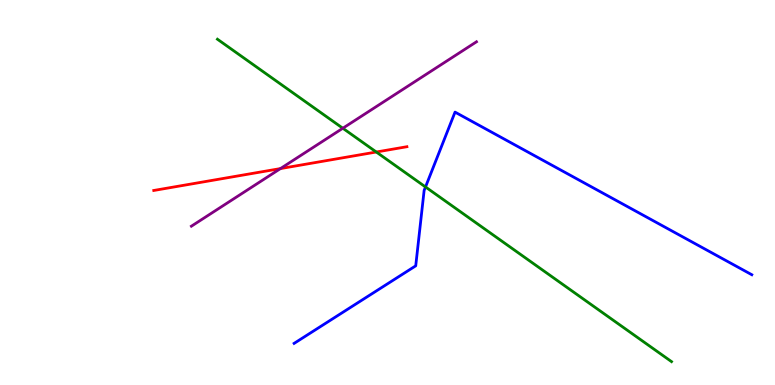[{'lines': ['blue', 'red'], 'intersections': []}, {'lines': ['green', 'red'], 'intersections': [{'x': 4.86, 'y': 6.05}]}, {'lines': ['purple', 'red'], 'intersections': [{'x': 3.62, 'y': 5.62}]}, {'lines': ['blue', 'green'], 'intersections': [{'x': 5.49, 'y': 5.14}]}, {'lines': ['blue', 'purple'], 'intersections': []}, {'lines': ['green', 'purple'], 'intersections': [{'x': 4.42, 'y': 6.67}]}]